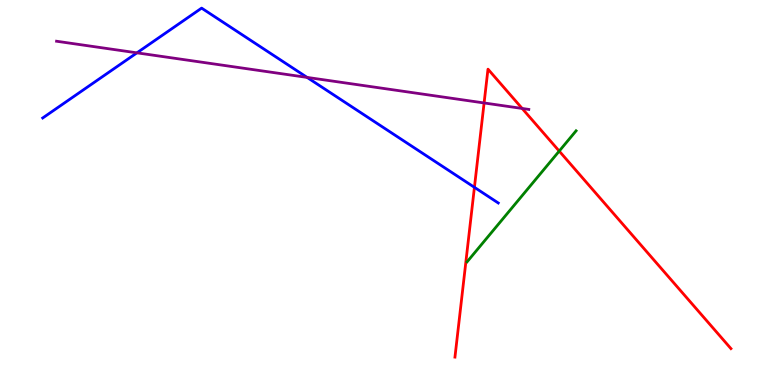[{'lines': ['blue', 'red'], 'intersections': [{'x': 6.12, 'y': 5.13}]}, {'lines': ['green', 'red'], 'intersections': [{'x': 7.22, 'y': 6.08}]}, {'lines': ['purple', 'red'], 'intersections': [{'x': 6.25, 'y': 7.33}, {'x': 6.74, 'y': 7.18}]}, {'lines': ['blue', 'green'], 'intersections': []}, {'lines': ['blue', 'purple'], 'intersections': [{'x': 1.77, 'y': 8.63}, {'x': 3.96, 'y': 7.99}]}, {'lines': ['green', 'purple'], 'intersections': []}]